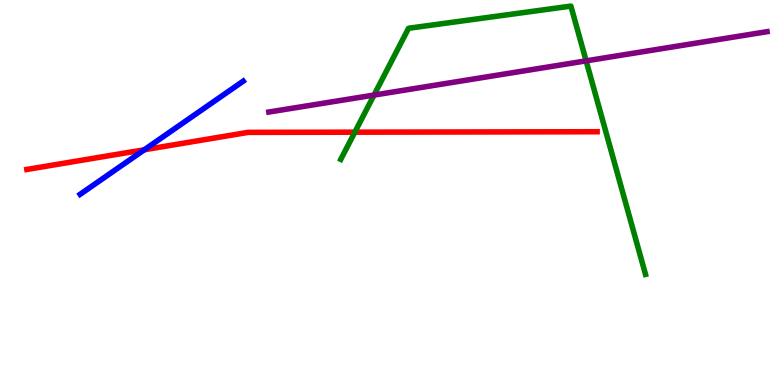[{'lines': ['blue', 'red'], 'intersections': [{'x': 1.86, 'y': 6.11}]}, {'lines': ['green', 'red'], 'intersections': [{'x': 4.58, 'y': 6.57}]}, {'lines': ['purple', 'red'], 'intersections': []}, {'lines': ['blue', 'green'], 'intersections': []}, {'lines': ['blue', 'purple'], 'intersections': []}, {'lines': ['green', 'purple'], 'intersections': [{'x': 4.83, 'y': 7.53}, {'x': 7.56, 'y': 8.42}]}]